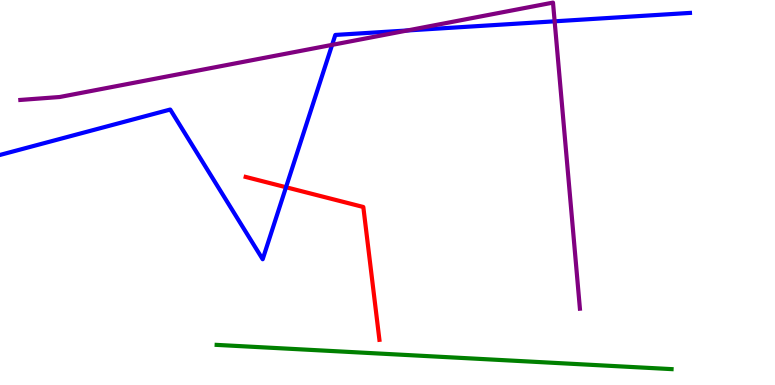[{'lines': ['blue', 'red'], 'intersections': [{'x': 3.69, 'y': 5.14}]}, {'lines': ['green', 'red'], 'intersections': []}, {'lines': ['purple', 'red'], 'intersections': []}, {'lines': ['blue', 'green'], 'intersections': []}, {'lines': ['blue', 'purple'], 'intersections': [{'x': 4.29, 'y': 8.83}, {'x': 5.26, 'y': 9.21}, {'x': 7.16, 'y': 9.45}]}, {'lines': ['green', 'purple'], 'intersections': []}]